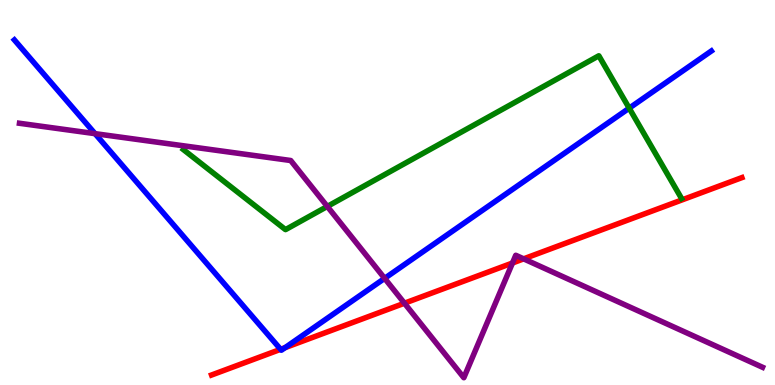[{'lines': ['blue', 'red'], 'intersections': [{'x': 3.62, 'y': 0.927}, {'x': 3.68, 'y': 0.97}]}, {'lines': ['green', 'red'], 'intersections': []}, {'lines': ['purple', 'red'], 'intersections': [{'x': 5.22, 'y': 2.12}, {'x': 6.61, 'y': 3.17}, {'x': 6.76, 'y': 3.28}]}, {'lines': ['blue', 'green'], 'intersections': [{'x': 8.12, 'y': 7.19}]}, {'lines': ['blue', 'purple'], 'intersections': [{'x': 1.23, 'y': 6.53}, {'x': 4.96, 'y': 2.77}]}, {'lines': ['green', 'purple'], 'intersections': [{'x': 4.22, 'y': 4.64}]}]